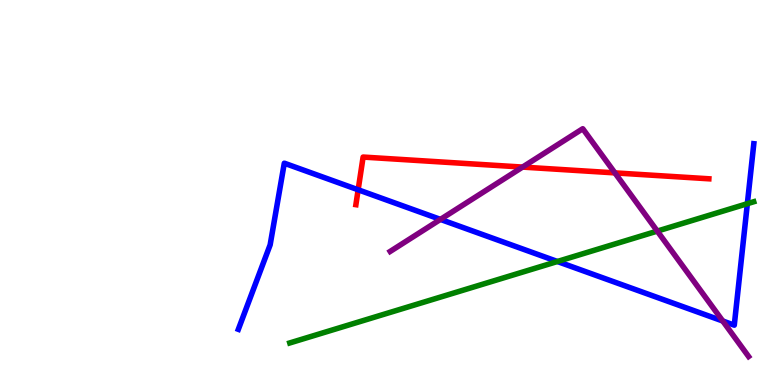[{'lines': ['blue', 'red'], 'intersections': [{'x': 4.62, 'y': 5.07}]}, {'lines': ['green', 'red'], 'intersections': []}, {'lines': ['purple', 'red'], 'intersections': [{'x': 6.74, 'y': 5.66}, {'x': 7.93, 'y': 5.51}]}, {'lines': ['blue', 'green'], 'intersections': [{'x': 7.19, 'y': 3.21}, {'x': 9.64, 'y': 4.71}]}, {'lines': ['blue', 'purple'], 'intersections': [{'x': 5.68, 'y': 4.3}, {'x': 9.33, 'y': 1.66}]}, {'lines': ['green', 'purple'], 'intersections': [{'x': 8.48, 'y': 4.0}]}]